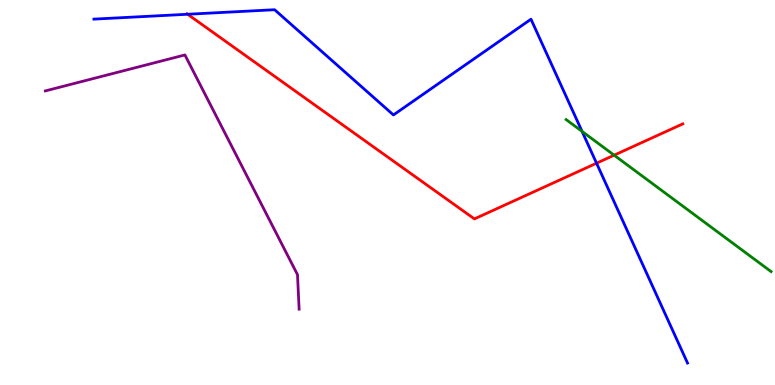[{'lines': ['blue', 'red'], 'intersections': [{'x': 2.42, 'y': 9.63}, {'x': 7.7, 'y': 5.76}]}, {'lines': ['green', 'red'], 'intersections': [{'x': 7.92, 'y': 5.97}]}, {'lines': ['purple', 'red'], 'intersections': []}, {'lines': ['blue', 'green'], 'intersections': [{'x': 7.51, 'y': 6.59}]}, {'lines': ['blue', 'purple'], 'intersections': []}, {'lines': ['green', 'purple'], 'intersections': []}]